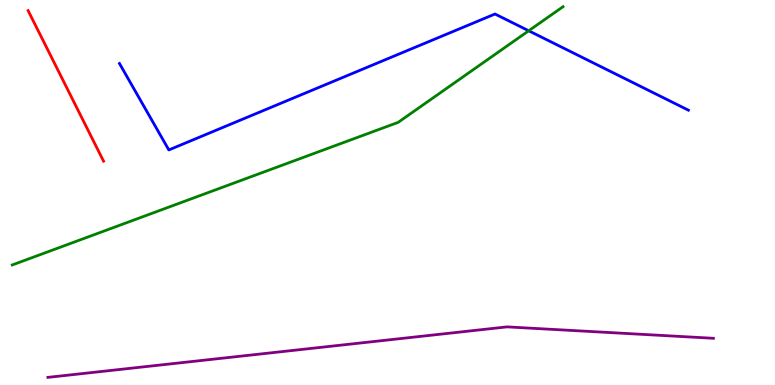[{'lines': ['blue', 'red'], 'intersections': []}, {'lines': ['green', 'red'], 'intersections': []}, {'lines': ['purple', 'red'], 'intersections': []}, {'lines': ['blue', 'green'], 'intersections': [{'x': 6.82, 'y': 9.2}]}, {'lines': ['blue', 'purple'], 'intersections': []}, {'lines': ['green', 'purple'], 'intersections': []}]